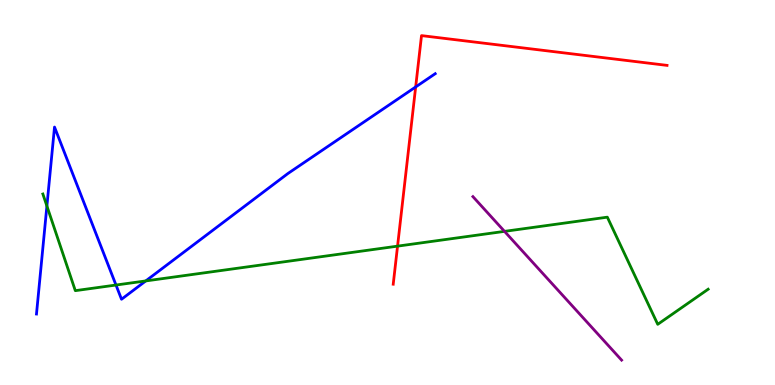[{'lines': ['blue', 'red'], 'intersections': [{'x': 5.36, 'y': 7.74}]}, {'lines': ['green', 'red'], 'intersections': [{'x': 5.13, 'y': 3.61}]}, {'lines': ['purple', 'red'], 'intersections': []}, {'lines': ['blue', 'green'], 'intersections': [{'x': 0.605, 'y': 4.65}, {'x': 1.5, 'y': 2.6}, {'x': 1.88, 'y': 2.7}]}, {'lines': ['blue', 'purple'], 'intersections': []}, {'lines': ['green', 'purple'], 'intersections': [{'x': 6.51, 'y': 3.99}]}]